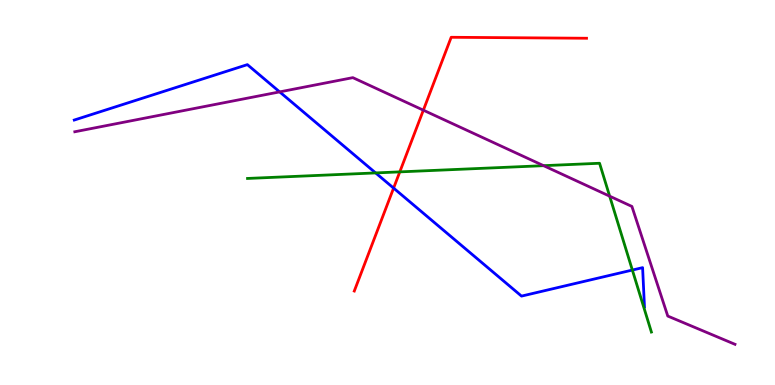[{'lines': ['blue', 'red'], 'intersections': [{'x': 5.08, 'y': 5.11}]}, {'lines': ['green', 'red'], 'intersections': [{'x': 5.16, 'y': 5.54}]}, {'lines': ['purple', 'red'], 'intersections': [{'x': 5.46, 'y': 7.14}]}, {'lines': ['blue', 'green'], 'intersections': [{'x': 4.85, 'y': 5.51}, {'x': 8.16, 'y': 2.99}]}, {'lines': ['blue', 'purple'], 'intersections': [{'x': 3.61, 'y': 7.61}]}, {'lines': ['green', 'purple'], 'intersections': [{'x': 7.01, 'y': 5.7}, {'x': 7.87, 'y': 4.9}]}]